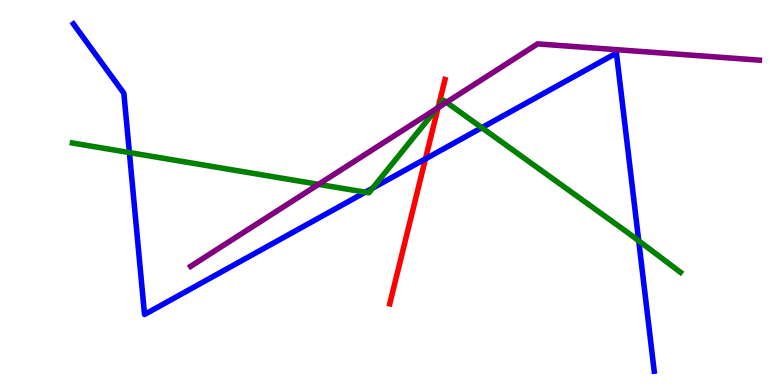[{'lines': ['blue', 'red'], 'intersections': [{'x': 5.49, 'y': 5.87}]}, {'lines': ['green', 'red'], 'intersections': [{'x': 5.66, 'y': 7.23}]}, {'lines': ['purple', 'red'], 'intersections': [{'x': 5.65, 'y': 7.2}]}, {'lines': ['blue', 'green'], 'intersections': [{'x': 1.67, 'y': 6.04}, {'x': 4.71, 'y': 5.01}, {'x': 4.81, 'y': 5.11}, {'x': 6.22, 'y': 6.68}, {'x': 8.24, 'y': 3.75}]}, {'lines': ['blue', 'purple'], 'intersections': []}, {'lines': ['green', 'purple'], 'intersections': [{'x': 4.11, 'y': 5.21}, {'x': 5.64, 'y': 7.18}, {'x': 5.76, 'y': 7.34}]}]